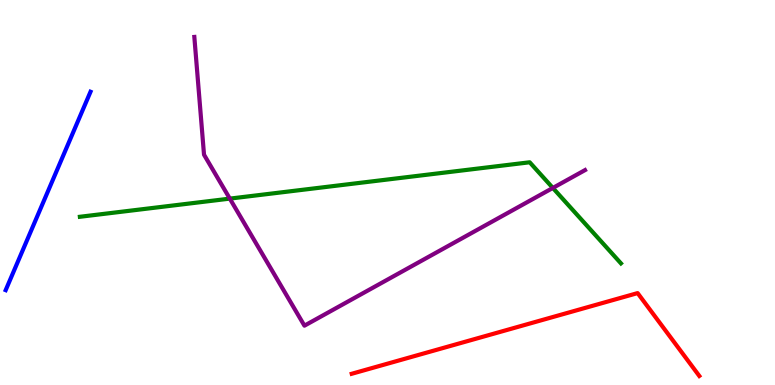[{'lines': ['blue', 'red'], 'intersections': []}, {'lines': ['green', 'red'], 'intersections': []}, {'lines': ['purple', 'red'], 'intersections': []}, {'lines': ['blue', 'green'], 'intersections': []}, {'lines': ['blue', 'purple'], 'intersections': []}, {'lines': ['green', 'purple'], 'intersections': [{'x': 2.97, 'y': 4.84}, {'x': 7.13, 'y': 5.12}]}]